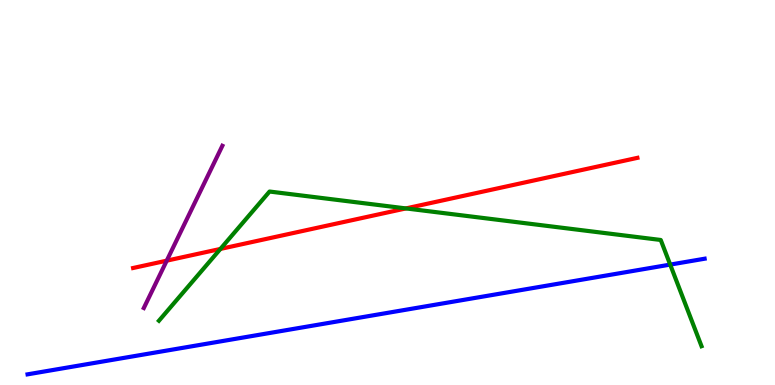[{'lines': ['blue', 'red'], 'intersections': []}, {'lines': ['green', 'red'], 'intersections': [{'x': 2.84, 'y': 3.53}, {'x': 5.24, 'y': 4.59}]}, {'lines': ['purple', 'red'], 'intersections': [{'x': 2.15, 'y': 3.23}]}, {'lines': ['blue', 'green'], 'intersections': [{'x': 8.65, 'y': 3.13}]}, {'lines': ['blue', 'purple'], 'intersections': []}, {'lines': ['green', 'purple'], 'intersections': []}]